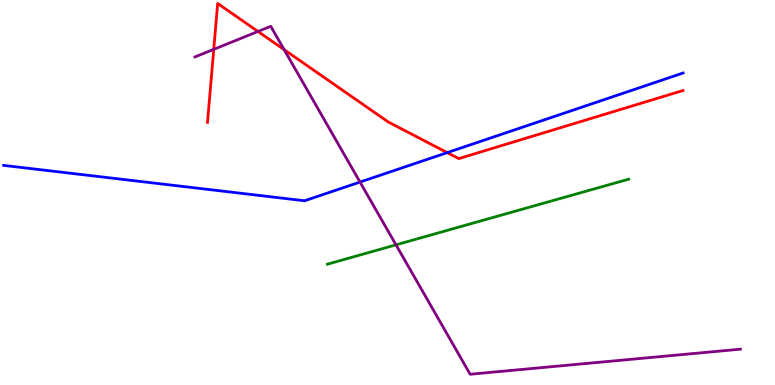[{'lines': ['blue', 'red'], 'intersections': [{'x': 5.77, 'y': 6.04}]}, {'lines': ['green', 'red'], 'intersections': []}, {'lines': ['purple', 'red'], 'intersections': [{'x': 2.76, 'y': 8.72}, {'x': 3.33, 'y': 9.18}, {'x': 3.67, 'y': 8.71}]}, {'lines': ['blue', 'green'], 'intersections': []}, {'lines': ['blue', 'purple'], 'intersections': [{'x': 4.65, 'y': 5.27}]}, {'lines': ['green', 'purple'], 'intersections': [{'x': 5.11, 'y': 3.64}]}]